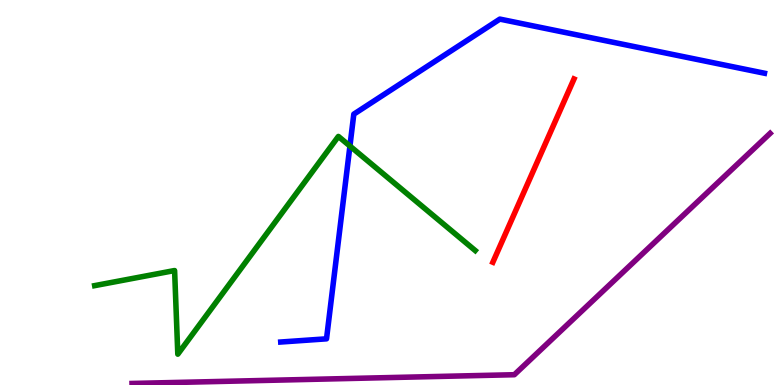[{'lines': ['blue', 'red'], 'intersections': []}, {'lines': ['green', 'red'], 'intersections': []}, {'lines': ['purple', 'red'], 'intersections': []}, {'lines': ['blue', 'green'], 'intersections': [{'x': 4.52, 'y': 6.21}]}, {'lines': ['blue', 'purple'], 'intersections': []}, {'lines': ['green', 'purple'], 'intersections': []}]